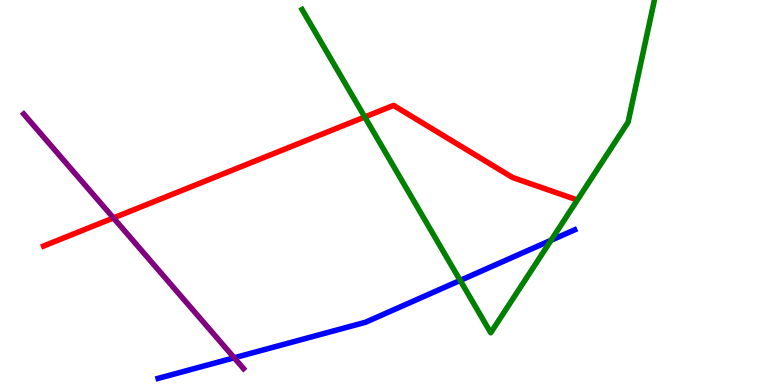[{'lines': ['blue', 'red'], 'intersections': []}, {'lines': ['green', 'red'], 'intersections': [{'x': 4.71, 'y': 6.96}]}, {'lines': ['purple', 'red'], 'intersections': [{'x': 1.46, 'y': 4.34}]}, {'lines': ['blue', 'green'], 'intersections': [{'x': 5.94, 'y': 2.72}, {'x': 7.11, 'y': 3.76}]}, {'lines': ['blue', 'purple'], 'intersections': [{'x': 3.02, 'y': 0.707}]}, {'lines': ['green', 'purple'], 'intersections': []}]